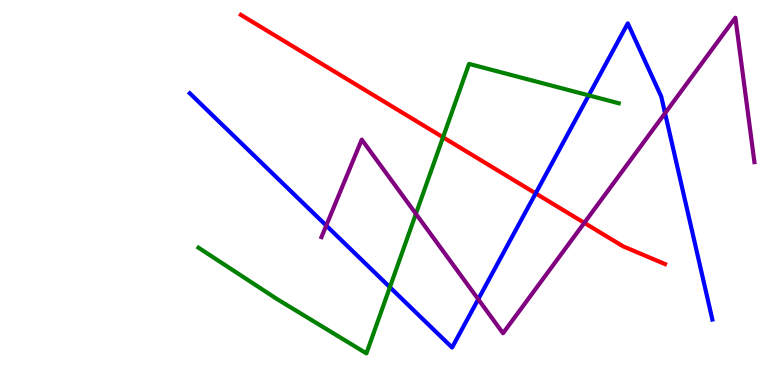[{'lines': ['blue', 'red'], 'intersections': [{'x': 6.91, 'y': 4.98}]}, {'lines': ['green', 'red'], 'intersections': [{'x': 5.72, 'y': 6.43}]}, {'lines': ['purple', 'red'], 'intersections': [{'x': 7.54, 'y': 4.21}]}, {'lines': ['blue', 'green'], 'intersections': [{'x': 5.03, 'y': 2.54}, {'x': 7.6, 'y': 7.52}]}, {'lines': ['blue', 'purple'], 'intersections': [{'x': 4.21, 'y': 4.14}, {'x': 6.17, 'y': 2.23}, {'x': 8.58, 'y': 7.06}]}, {'lines': ['green', 'purple'], 'intersections': [{'x': 5.37, 'y': 4.45}]}]